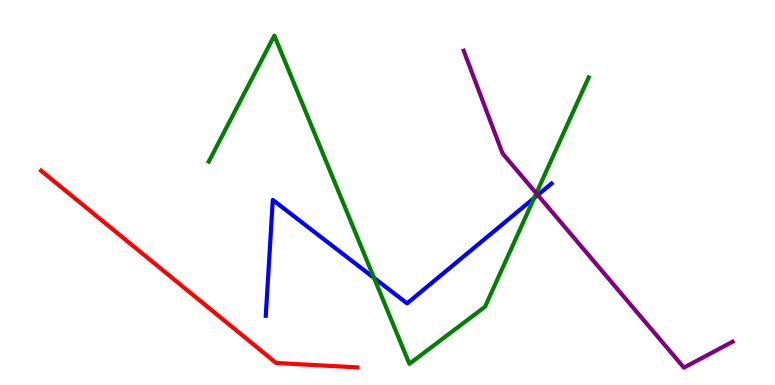[{'lines': ['blue', 'red'], 'intersections': []}, {'lines': ['green', 'red'], 'intersections': []}, {'lines': ['purple', 'red'], 'intersections': []}, {'lines': ['blue', 'green'], 'intersections': [{'x': 4.83, 'y': 2.78}, {'x': 6.89, 'y': 4.86}]}, {'lines': ['blue', 'purple'], 'intersections': [{'x': 6.94, 'y': 4.93}]}, {'lines': ['green', 'purple'], 'intersections': [{'x': 6.92, 'y': 4.98}]}]